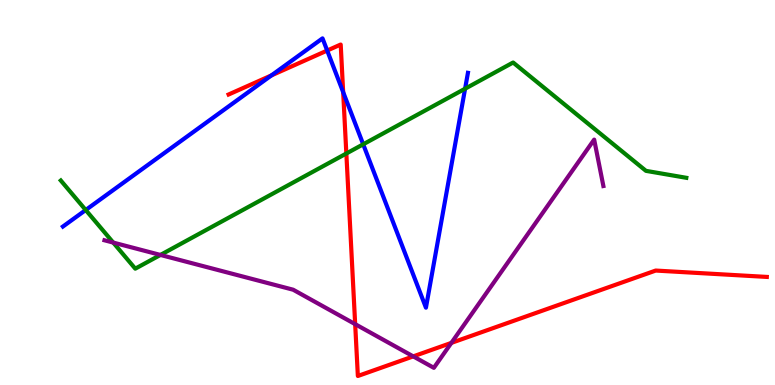[{'lines': ['blue', 'red'], 'intersections': [{'x': 3.5, 'y': 8.04}, {'x': 4.22, 'y': 8.69}, {'x': 4.43, 'y': 7.61}]}, {'lines': ['green', 'red'], 'intersections': [{'x': 4.47, 'y': 6.01}]}, {'lines': ['purple', 'red'], 'intersections': [{'x': 4.58, 'y': 1.58}, {'x': 5.33, 'y': 0.743}, {'x': 5.82, 'y': 1.09}]}, {'lines': ['blue', 'green'], 'intersections': [{'x': 1.11, 'y': 4.55}, {'x': 4.69, 'y': 6.25}, {'x': 6.0, 'y': 7.7}]}, {'lines': ['blue', 'purple'], 'intersections': []}, {'lines': ['green', 'purple'], 'intersections': [{'x': 1.46, 'y': 3.7}, {'x': 2.07, 'y': 3.38}]}]